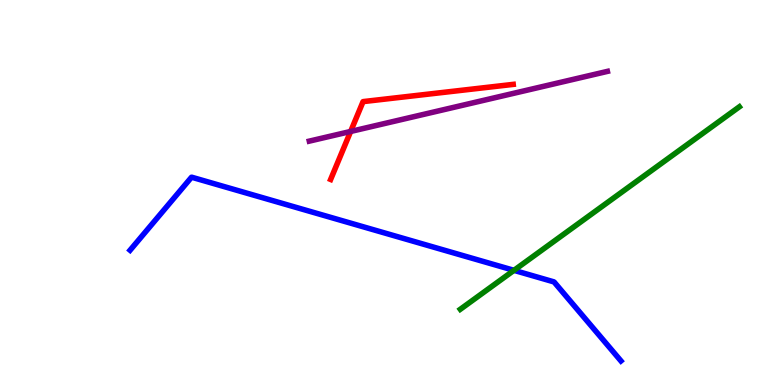[{'lines': ['blue', 'red'], 'intersections': []}, {'lines': ['green', 'red'], 'intersections': []}, {'lines': ['purple', 'red'], 'intersections': [{'x': 4.52, 'y': 6.59}]}, {'lines': ['blue', 'green'], 'intersections': [{'x': 6.63, 'y': 2.98}]}, {'lines': ['blue', 'purple'], 'intersections': []}, {'lines': ['green', 'purple'], 'intersections': []}]